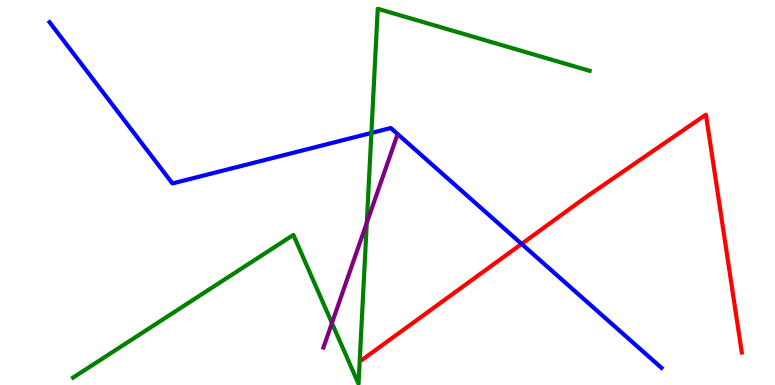[{'lines': ['blue', 'red'], 'intersections': [{'x': 6.73, 'y': 3.66}]}, {'lines': ['green', 'red'], 'intersections': []}, {'lines': ['purple', 'red'], 'intersections': []}, {'lines': ['blue', 'green'], 'intersections': [{'x': 4.79, 'y': 6.55}]}, {'lines': ['blue', 'purple'], 'intersections': []}, {'lines': ['green', 'purple'], 'intersections': [{'x': 4.28, 'y': 1.61}, {'x': 4.73, 'y': 4.21}]}]